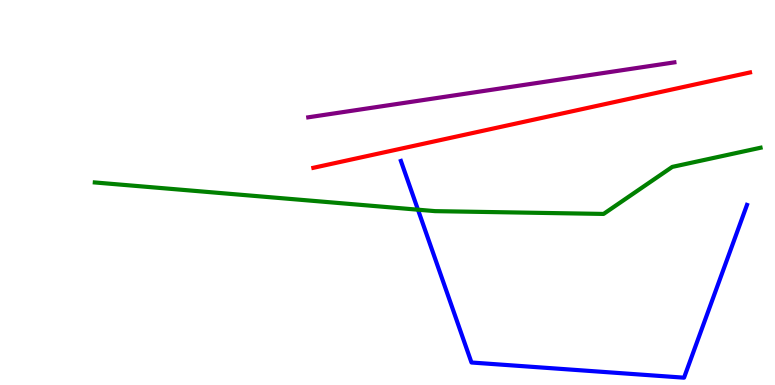[{'lines': ['blue', 'red'], 'intersections': []}, {'lines': ['green', 'red'], 'intersections': []}, {'lines': ['purple', 'red'], 'intersections': []}, {'lines': ['blue', 'green'], 'intersections': [{'x': 5.39, 'y': 4.55}]}, {'lines': ['blue', 'purple'], 'intersections': []}, {'lines': ['green', 'purple'], 'intersections': []}]